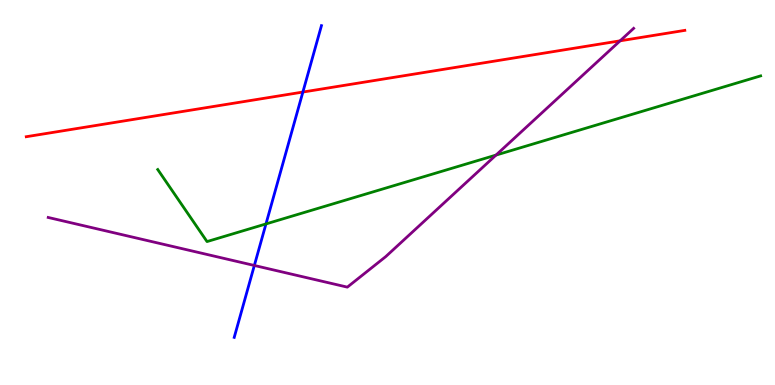[{'lines': ['blue', 'red'], 'intersections': [{'x': 3.91, 'y': 7.61}]}, {'lines': ['green', 'red'], 'intersections': []}, {'lines': ['purple', 'red'], 'intersections': [{'x': 8.0, 'y': 8.94}]}, {'lines': ['blue', 'green'], 'intersections': [{'x': 3.43, 'y': 4.18}]}, {'lines': ['blue', 'purple'], 'intersections': [{'x': 3.28, 'y': 3.1}]}, {'lines': ['green', 'purple'], 'intersections': [{'x': 6.4, 'y': 5.97}]}]